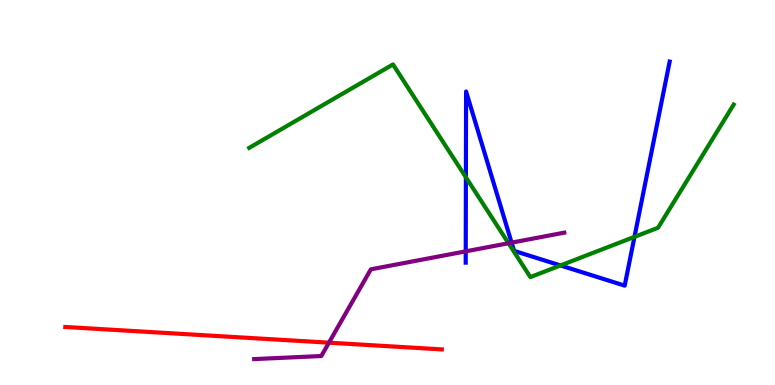[{'lines': ['blue', 'red'], 'intersections': []}, {'lines': ['green', 'red'], 'intersections': []}, {'lines': ['purple', 'red'], 'intersections': [{'x': 4.24, 'y': 1.1}]}, {'lines': ['blue', 'green'], 'intersections': [{'x': 6.01, 'y': 5.4}, {'x': 7.23, 'y': 3.11}, {'x': 8.19, 'y': 3.85}]}, {'lines': ['blue', 'purple'], 'intersections': [{'x': 6.01, 'y': 3.47}, {'x': 6.6, 'y': 3.7}]}, {'lines': ['green', 'purple'], 'intersections': [{'x': 6.56, 'y': 3.68}]}]